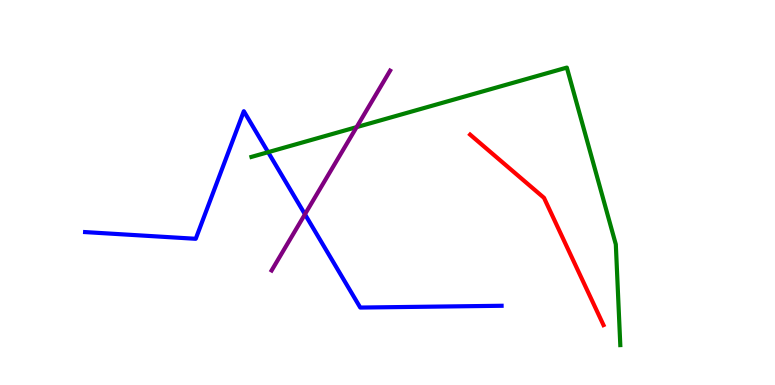[{'lines': ['blue', 'red'], 'intersections': []}, {'lines': ['green', 'red'], 'intersections': []}, {'lines': ['purple', 'red'], 'intersections': []}, {'lines': ['blue', 'green'], 'intersections': [{'x': 3.46, 'y': 6.05}]}, {'lines': ['blue', 'purple'], 'intersections': [{'x': 3.93, 'y': 4.43}]}, {'lines': ['green', 'purple'], 'intersections': [{'x': 4.6, 'y': 6.7}]}]